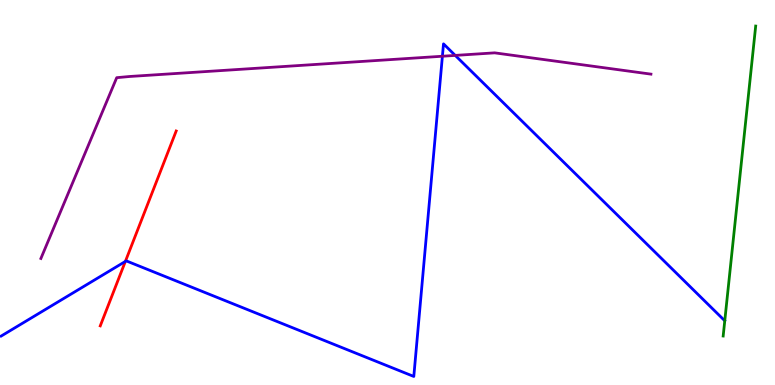[{'lines': ['blue', 'red'], 'intersections': [{'x': 1.62, 'y': 3.21}]}, {'lines': ['green', 'red'], 'intersections': []}, {'lines': ['purple', 'red'], 'intersections': []}, {'lines': ['blue', 'green'], 'intersections': []}, {'lines': ['blue', 'purple'], 'intersections': [{'x': 5.71, 'y': 8.54}, {'x': 5.87, 'y': 8.56}]}, {'lines': ['green', 'purple'], 'intersections': []}]